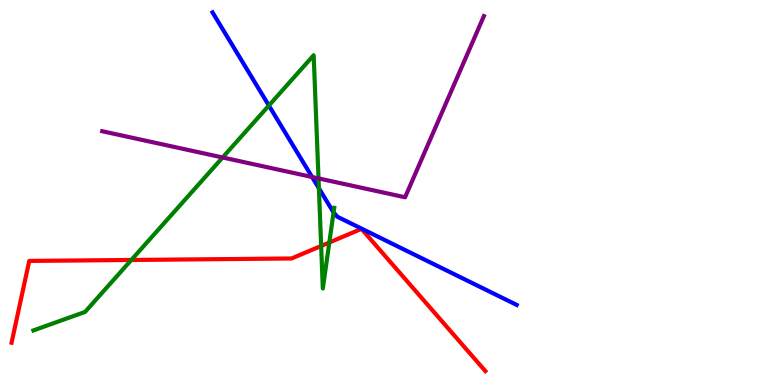[{'lines': ['blue', 'red'], 'intersections': []}, {'lines': ['green', 'red'], 'intersections': [{'x': 1.69, 'y': 3.25}, {'x': 4.14, 'y': 3.61}, {'x': 4.25, 'y': 3.7}]}, {'lines': ['purple', 'red'], 'intersections': []}, {'lines': ['blue', 'green'], 'intersections': [{'x': 3.47, 'y': 7.26}, {'x': 4.11, 'y': 5.11}, {'x': 4.3, 'y': 4.48}]}, {'lines': ['blue', 'purple'], 'intersections': [{'x': 4.03, 'y': 5.4}]}, {'lines': ['green', 'purple'], 'intersections': [{'x': 2.87, 'y': 5.91}, {'x': 4.11, 'y': 5.37}]}]